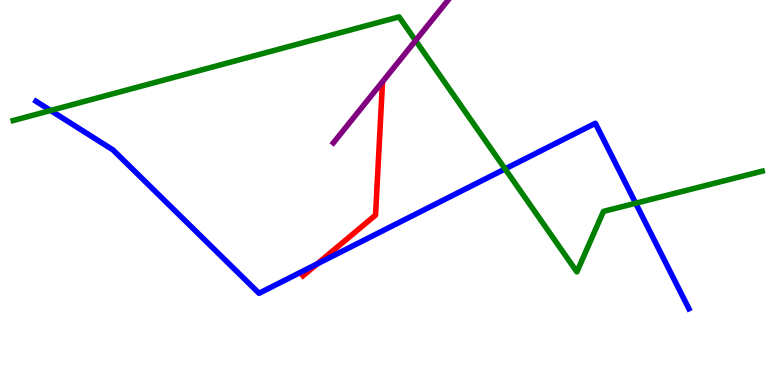[{'lines': ['blue', 'red'], 'intersections': [{'x': 4.09, 'y': 3.15}]}, {'lines': ['green', 'red'], 'intersections': []}, {'lines': ['purple', 'red'], 'intersections': []}, {'lines': ['blue', 'green'], 'intersections': [{'x': 0.653, 'y': 7.13}, {'x': 6.52, 'y': 5.61}, {'x': 8.2, 'y': 4.72}]}, {'lines': ['blue', 'purple'], 'intersections': []}, {'lines': ['green', 'purple'], 'intersections': [{'x': 5.36, 'y': 8.95}]}]